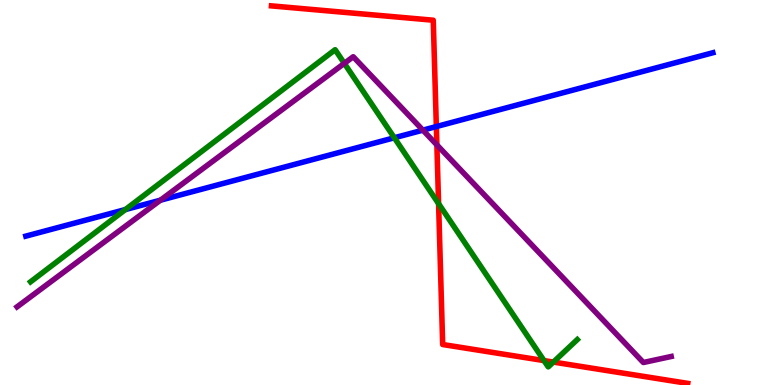[{'lines': ['blue', 'red'], 'intersections': [{'x': 5.63, 'y': 6.71}]}, {'lines': ['green', 'red'], 'intersections': [{'x': 5.66, 'y': 4.71}, {'x': 7.02, 'y': 0.634}, {'x': 7.14, 'y': 0.596}]}, {'lines': ['purple', 'red'], 'intersections': [{'x': 5.64, 'y': 6.24}]}, {'lines': ['blue', 'green'], 'intersections': [{'x': 1.62, 'y': 4.56}, {'x': 5.09, 'y': 6.42}]}, {'lines': ['blue', 'purple'], 'intersections': [{'x': 2.07, 'y': 4.8}, {'x': 5.46, 'y': 6.62}]}, {'lines': ['green', 'purple'], 'intersections': [{'x': 4.44, 'y': 8.35}]}]